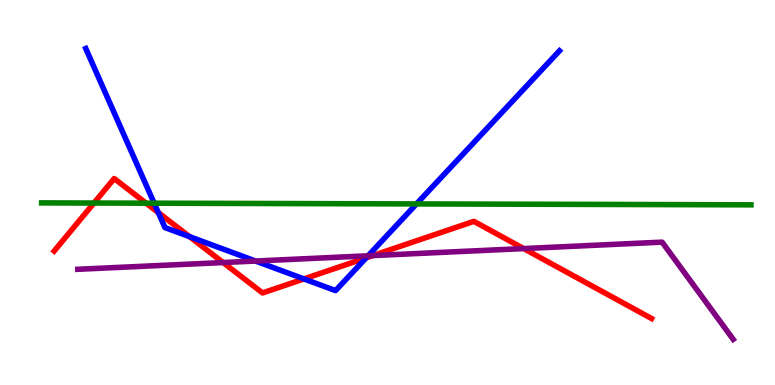[{'lines': ['blue', 'red'], 'intersections': [{'x': 2.04, 'y': 4.48}, {'x': 2.45, 'y': 3.85}, {'x': 3.92, 'y': 2.76}, {'x': 4.72, 'y': 3.3}]}, {'lines': ['green', 'red'], 'intersections': [{'x': 1.21, 'y': 4.73}, {'x': 1.89, 'y': 4.72}]}, {'lines': ['purple', 'red'], 'intersections': [{'x': 2.88, 'y': 3.18}, {'x': 4.81, 'y': 3.36}, {'x': 6.76, 'y': 3.54}]}, {'lines': ['blue', 'green'], 'intersections': [{'x': 1.99, 'y': 4.72}, {'x': 5.37, 'y': 4.7}]}, {'lines': ['blue', 'purple'], 'intersections': [{'x': 3.3, 'y': 3.22}, {'x': 4.75, 'y': 3.36}]}, {'lines': ['green', 'purple'], 'intersections': []}]